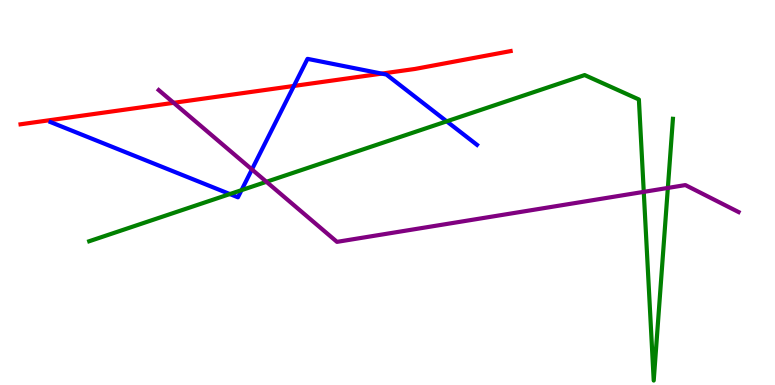[{'lines': ['blue', 'red'], 'intersections': [{'x': 3.79, 'y': 7.77}, {'x': 4.93, 'y': 8.09}]}, {'lines': ['green', 'red'], 'intersections': []}, {'lines': ['purple', 'red'], 'intersections': [{'x': 2.24, 'y': 7.33}]}, {'lines': ['blue', 'green'], 'intersections': [{'x': 2.97, 'y': 4.96}, {'x': 3.12, 'y': 5.06}, {'x': 5.76, 'y': 6.85}]}, {'lines': ['blue', 'purple'], 'intersections': [{'x': 3.25, 'y': 5.6}]}, {'lines': ['green', 'purple'], 'intersections': [{'x': 3.44, 'y': 5.28}, {'x': 8.31, 'y': 5.02}, {'x': 8.62, 'y': 5.12}]}]